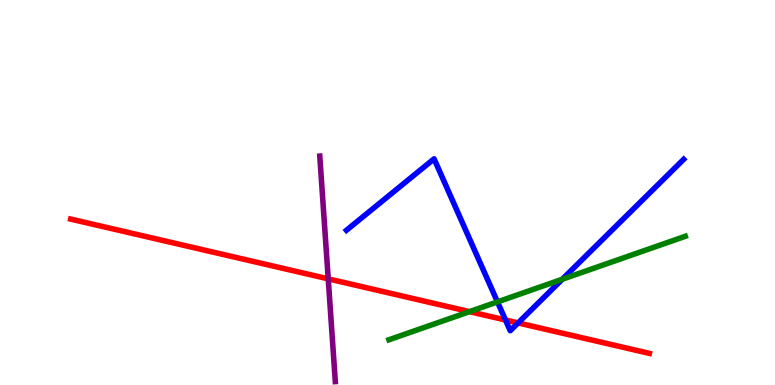[{'lines': ['blue', 'red'], 'intersections': [{'x': 6.52, 'y': 1.69}, {'x': 6.69, 'y': 1.61}]}, {'lines': ['green', 'red'], 'intersections': [{'x': 6.06, 'y': 1.91}]}, {'lines': ['purple', 'red'], 'intersections': [{'x': 4.24, 'y': 2.76}]}, {'lines': ['blue', 'green'], 'intersections': [{'x': 6.42, 'y': 2.16}, {'x': 7.26, 'y': 2.75}]}, {'lines': ['blue', 'purple'], 'intersections': []}, {'lines': ['green', 'purple'], 'intersections': []}]